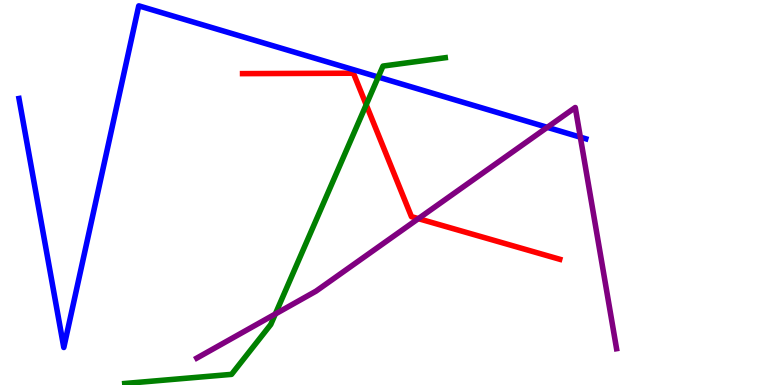[{'lines': ['blue', 'red'], 'intersections': []}, {'lines': ['green', 'red'], 'intersections': [{'x': 4.73, 'y': 7.28}]}, {'lines': ['purple', 'red'], 'intersections': [{'x': 5.4, 'y': 4.32}]}, {'lines': ['blue', 'green'], 'intersections': [{'x': 4.88, 'y': 8.0}]}, {'lines': ['blue', 'purple'], 'intersections': [{'x': 7.06, 'y': 6.69}, {'x': 7.49, 'y': 6.44}]}, {'lines': ['green', 'purple'], 'intersections': [{'x': 3.55, 'y': 1.84}]}]